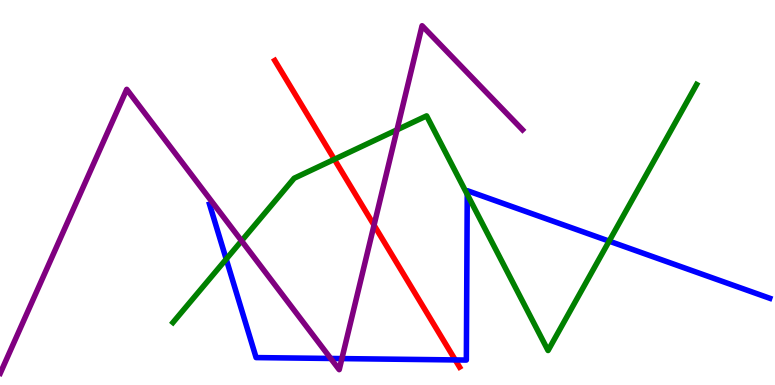[{'lines': ['blue', 'red'], 'intersections': [{'x': 5.87, 'y': 0.651}]}, {'lines': ['green', 'red'], 'intersections': [{'x': 4.31, 'y': 5.86}]}, {'lines': ['purple', 'red'], 'intersections': [{'x': 4.83, 'y': 4.15}]}, {'lines': ['blue', 'green'], 'intersections': [{'x': 2.92, 'y': 3.27}, {'x': 6.03, 'y': 4.95}, {'x': 7.86, 'y': 3.74}]}, {'lines': ['blue', 'purple'], 'intersections': [{'x': 4.27, 'y': 0.689}, {'x': 4.41, 'y': 0.686}]}, {'lines': ['green', 'purple'], 'intersections': [{'x': 3.12, 'y': 3.74}, {'x': 5.12, 'y': 6.63}]}]